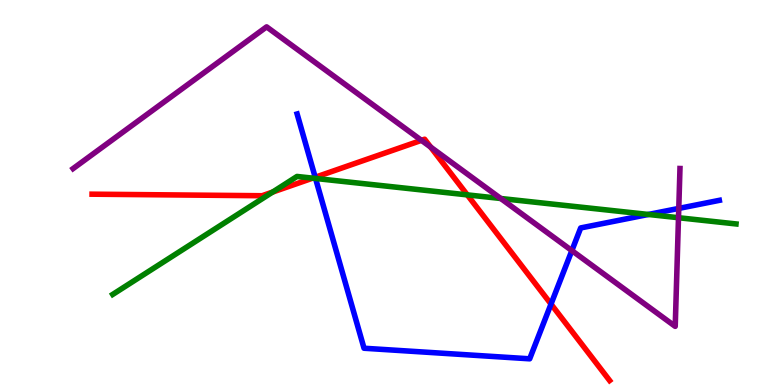[{'lines': ['blue', 'red'], 'intersections': [{'x': 4.07, 'y': 5.4}, {'x': 7.11, 'y': 2.1}]}, {'lines': ['green', 'red'], 'intersections': [{'x': 3.52, 'y': 5.01}, {'x': 4.03, 'y': 5.37}, {'x': 6.03, 'y': 4.94}]}, {'lines': ['purple', 'red'], 'intersections': [{'x': 5.44, 'y': 6.35}, {'x': 5.56, 'y': 6.18}]}, {'lines': ['blue', 'green'], 'intersections': [{'x': 4.07, 'y': 5.36}, {'x': 8.37, 'y': 4.43}]}, {'lines': ['blue', 'purple'], 'intersections': [{'x': 7.38, 'y': 3.49}, {'x': 8.76, 'y': 4.59}]}, {'lines': ['green', 'purple'], 'intersections': [{'x': 6.46, 'y': 4.84}, {'x': 8.75, 'y': 4.35}]}]